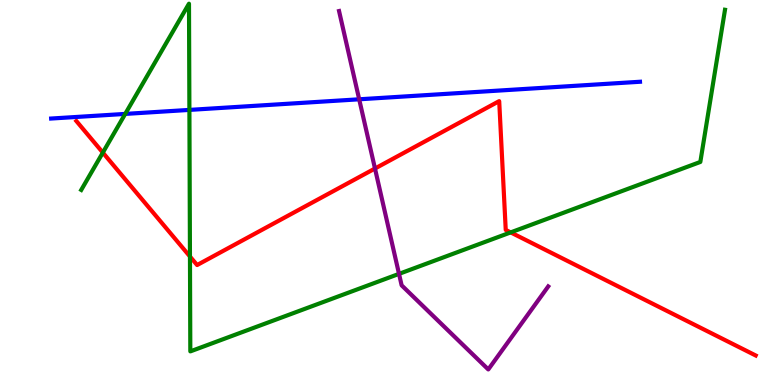[{'lines': ['blue', 'red'], 'intersections': []}, {'lines': ['green', 'red'], 'intersections': [{'x': 1.33, 'y': 6.04}, {'x': 2.45, 'y': 3.34}, {'x': 6.59, 'y': 3.96}]}, {'lines': ['purple', 'red'], 'intersections': [{'x': 4.84, 'y': 5.62}]}, {'lines': ['blue', 'green'], 'intersections': [{'x': 1.62, 'y': 7.04}, {'x': 2.44, 'y': 7.15}]}, {'lines': ['blue', 'purple'], 'intersections': [{'x': 4.63, 'y': 7.42}]}, {'lines': ['green', 'purple'], 'intersections': [{'x': 5.15, 'y': 2.89}]}]